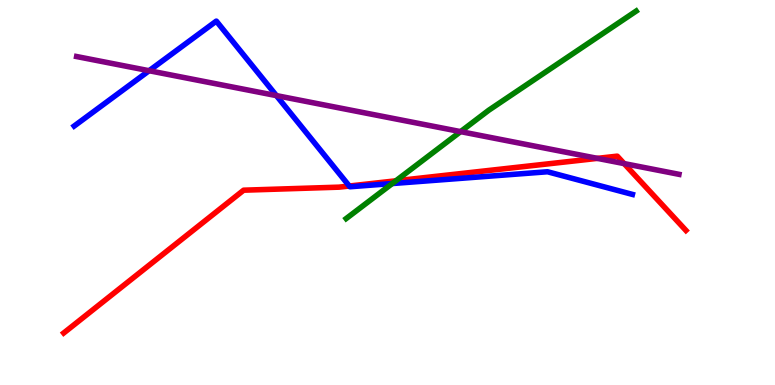[{'lines': ['blue', 'red'], 'intersections': [{'x': 4.51, 'y': 5.17}]}, {'lines': ['green', 'red'], 'intersections': [{'x': 5.11, 'y': 5.3}]}, {'lines': ['purple', 'red'], 'intersections': [{'x': 7.71, 'y': 5.89}, {'x': 8.05, 'y': 5.75}]}, {'lines': ['blue', 'green'], 'intersections': [{'x': 5.06, 'y': 5.23}]}, {'lines': ['blue', 'purple'], 'intersections': [{'x': 1.92, 'y': 8.16}, {'x': 3.57, 'y': 7.52}]}, {'lines': ['green', 'purple'], 'intersections': [{'x': 5.94, 'y': 6.58}]}]